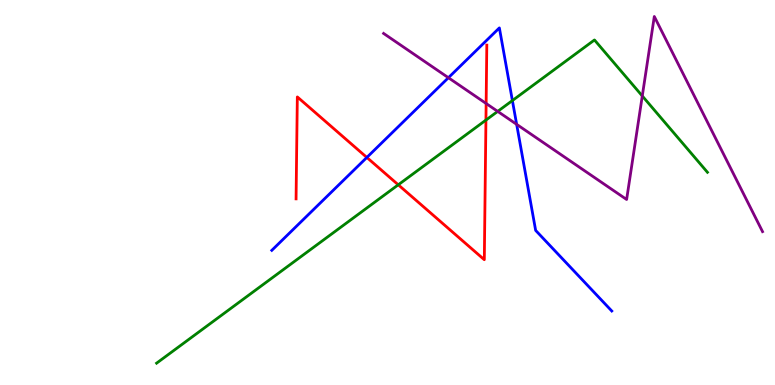[{'lines': ['blue', 'red'], 'intersections': [{'x': 4.73, 'y': 5.91}]}, {'lines': ['green', 'red'], 'intersections': [{'x': 5.14, 'y': 5.2}, {'x': 6.27, 'y': 6.88}]}, {'lines': ['purple', 'red'], 'intersections': [{'x': 6.27, 'y': 7.31}]}, {'lines': ['blue', 'green'], 'intersections': [{'x': 6.61, 'y': 7.39}]}, {'lines': ['blue', 'purple'], 'intersections': [{'x': 5.79, 'y': 7.98}, {'x': 6.67, 'y': 6.77}]}, {'lines': ['green', 'purple'], 'intersections': [{'x': 6.42, 'y': 7.11}, {'x': 8.29, 'y': 7.51}]}]